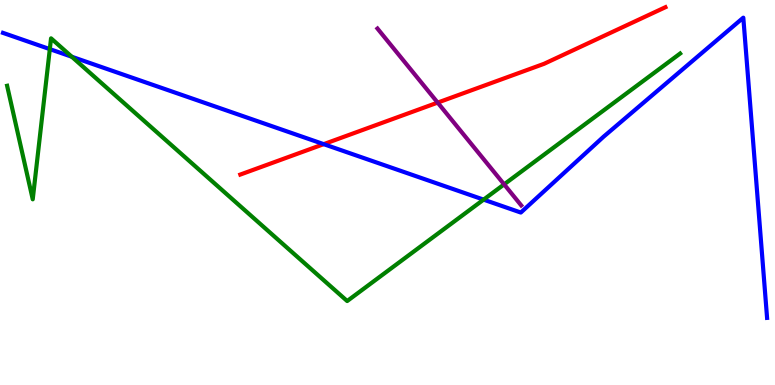[{'lines': ['blue', 'red'], 'intersections': [{'x': 4.18, 'y': 6.26}]}, {'lines': ['green', 'red'], 'intersections': []}, {'lines': ['purple', 'red'], 'intersections': [{'x': 5.65, 'y': 7.33}]}, {'lines': ['blue', 'green'], 'intersections': [{'x': 0.643, 'y': 8.72}, {'x': 0.926, 'y': 8.53}, {'x': 6.24, 'y': 4.81}]}, {'lines': ['blue', 'purple'], 'intersections': []}, {'lines': ['green', 'purple'], 'intersections': [{'x': 6.5, 'y': 5.21}]}]